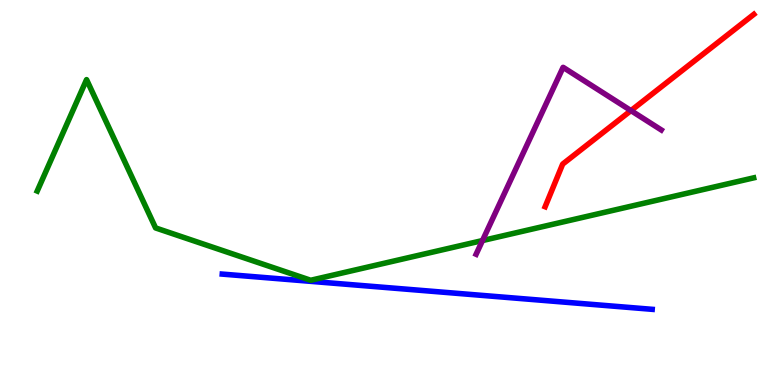[{'lines': ['blue', 'red'], 'intersections': []}, {'lines': ['green', 'red'], 'intersections': []}, {'lines': ['purple', 'red'], 'intersections': [{'x': 8.14, 'y': 7.13}]}, {'lines': ['blue', 'green'], 'intersections': []}, {'lines': ['blue', 'purple'], 'intersections': []}, {'lines': ['green', 'purple'], 'intersections': [{'x': 6.23, 'y': 3.75}]}]